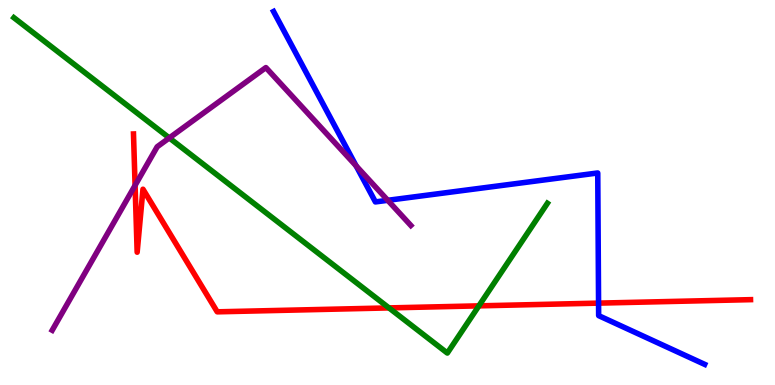[{'lines': ['blue', 'red'], 'intersections': [{'x': 7.72, 'y': 2.13}]}, {'lines': ['green', 'red'], 'intersections': [{'x': 5.02, 'y': 2.0}, {'x': 6.18, 'y': 2.06}]}, {'lines': ['purple', 'red'], 'intersections': [{'x': 1.74, 'y': 5.18}]}, {'lines': ['blue', 'green'], 'intersections': []}, {'lines': ['blue', 'purple'], 'intersections': [{'x': 4.59, 'y': 5.69}, {'x': 5.0, 'y': 4.8}]}, {'lines': ['green', 'purple'], 'intersections': [{'x': 2.18, 'y': 6.42}]}]